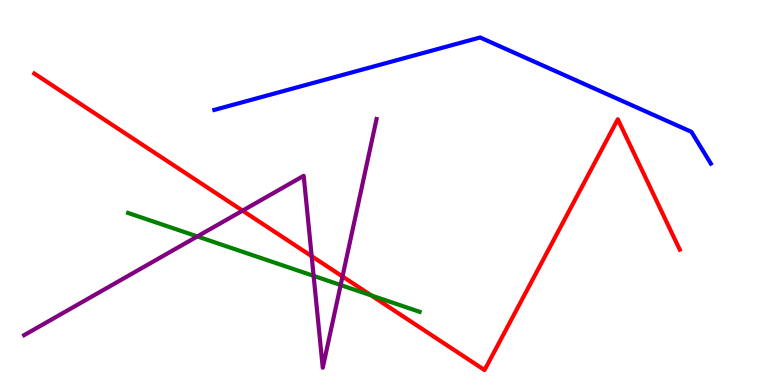[{'lines': ['blue', 'red'], 'intersections': []}, {'lines': ['green', 'red'], 'intersections': [{'x': 4.79, 'y': 2.33}]}, {'lines': ['purple', 'red'], 'intersections': [{'x': 3.13, 'y': 4.53}, {'x': 4.02, 'y': 3.35}, {'x': 4.42, 'y': 2.82}]}, {'lines': ['blue', 'green'], 'intersections': []}, {'lines': ['blue', 'purple'], 'intersections': []}, {'lines': ['green', 'purple'], 'intersections': [{'x': 2.55, 'y': 3.86}, {'x': 4.05, 'y': 2.83}, {'x': 4.4, 'y': 2.6}]}]